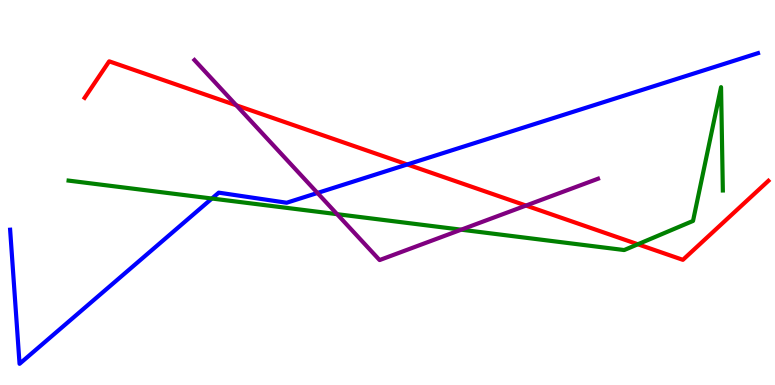[{'lines': ['blue', 'red'], 'intersections': [{'x': 5.26, 'y': 5.73}]}, {'lines': ['green', 'red'], 'intersections': [{'x': 8.23, 'y': 3.66}]}, {'lines': ['purple', 'red'], 'intersections': [{'x': 3.05, 'y': 7.26}, {'x': 6.79, 'y': 4.66}]}, {'lines': ['blue', 'green'], 'intersections': [{'x': 2.73, 'y': 4.84}]}, {'lines': ['blue', 'purple'], 'intersections': [{'x': 4.1, 'y': 4.99}]}, {'lines': ['green', 'purple'], 'intersections': [{'x': 4.35, 'y': 4.44}, {'x': 5.95, 'y': 4.03}]}]